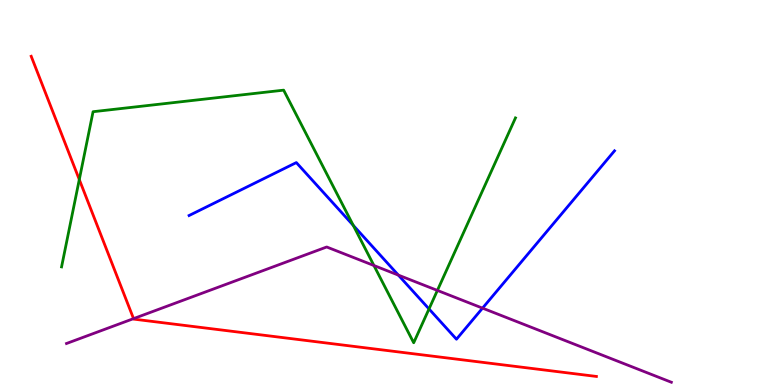[{'lines': ['blue', 'red'], 'intersections': []}, {'lines': ['green', 'red'], 'intersections': [{'x': 1.02, 'y': 5.34}]}, {'lines': ['purple', 'red'], 'intersections': [{'x': 1.72, 'y': 1.72}]}, {'lines': ['blue', 'green'], 'intersections': [{'x': 4.56, 'y': 4.15}, {'x': 5.54, 'y': 1.98}]}, {'lines': ['blue', 'purple'], 'intersections': [{'x': 5.14, 'y': 2.85}, {'x': 6.23, 'y': 2.0}]}, {'lines': ['green', 'purple'], 'intersections': [{'x': 4.82, 'y': 3.1}, {'x': 5.64, 'y': 2.46}]}]